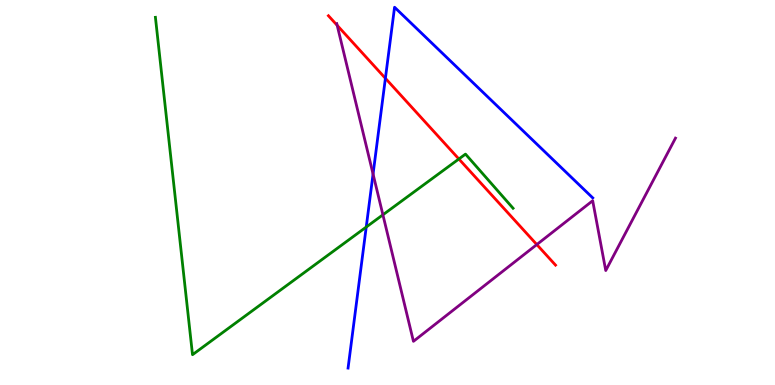[{'lines': ['blue', 'red'], 'intersections': [{'x': 4.97, 'y': 7.97}]}, {'lines': ['green', 'red'], 'intersections': [{'x': 5.92, 'y': 5.87}]}, {'lines': ['purple', 'red'], 'intersections': [{'x': 4.35, 'y': 9.34}, {'x': 6.93, 'y': 3.65}]}, {'lines': ['blue', 'green'], 'intersections': [{'x': 4.73, 'y': 4.1}]}, {'lines': ['blue', 'purple'], 'intersections': [{'x': 4.81, 'y': 5.48}]}, {'lines': ['green', 'purple'], 'intersections': [{'x': 4.94, 'y': 4.42}]}]